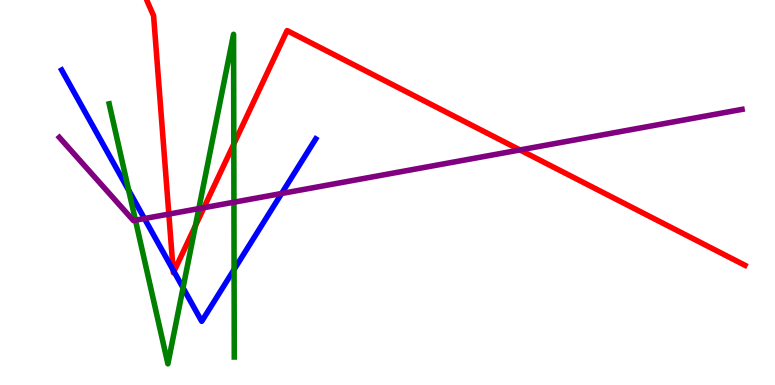[{'lines': ['blue', 'red'], 'intersections': [{'x': 2.23, 'y': 2.99}, {'x': 2.24, 'y': 2.95}]}, {'lines': ['green', 'red'], 'intersections': [{'x': 2.52, 'y': 4.14}, {'x': 3.02, 'y': 6.26}]}, {'lines': ['purple', 'red'], 'intersections': [{'x': 2.18, 'y': 4.44}, {'x': 2.63, 'y': 4.61}, {'x': 6.71, 'y': 6.11}]}, {'lines': ['blue', 'green'], 'intersections': [{'x': 1.66, 'y': 5.06}, {'x': 2.36, 'y': 2.52}, {'x': 3.02, 'y': 3.0}]}, {'lines': ['blue', 'purple'], 'intersections': [{'x': 1.86, 'y': 4.32}, {'x': 3.63, 'y': 4.97}]}, {'lines': ['green', 'purple'], 'intersections': [{'x': 1.75, 'y': 4.28}, {'x': 2.57, 'y': 4.58}, {'x': 3.02, 'y': 4.75}]}]